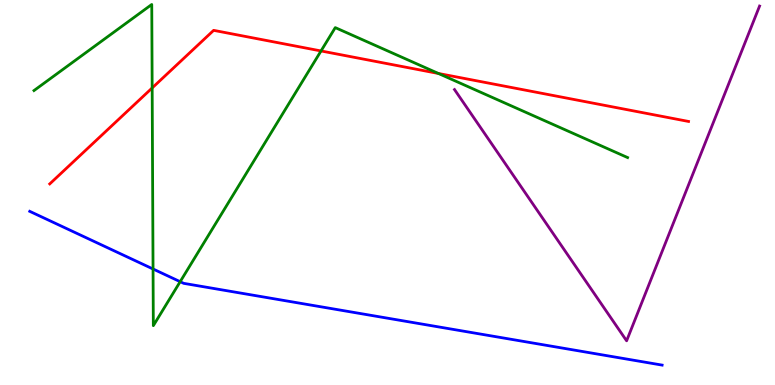[{'lines': ['blue', 'red'], 'intersections': []}, {'lines': ['green', 'red'], 'intersections': [{'x': 1.96, 'y': 7.72}, {'x': 4.14, 'y': 8.68}, {'x': 5.66, 'y': 8.09}]}, {'lines': ['purple', 'red'], 'intersections': []}, {'lines': ['blue', 'green'], 'intersections': [{'x': 1.97, 'y': 3.01}, {'x': 2.32, 'y': 2.68}]}, {'lines': ['blue', 'purple'], 'intersections': []}, {'lines': ['green', 'purple'], 'intersections': []}]